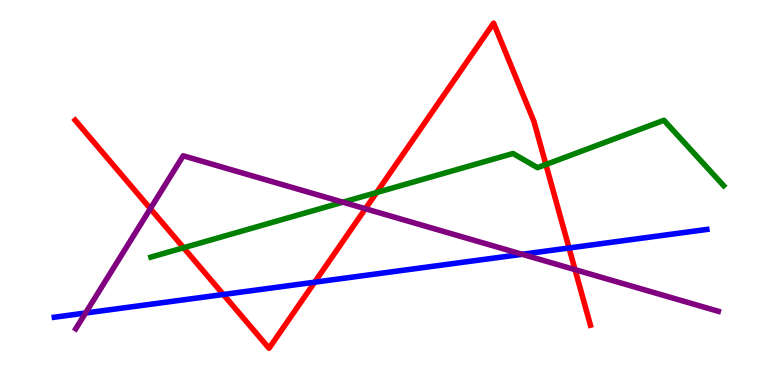[{'lines': ['blue', 'red'], 'intersections': [{'x': 2.88, 'y': 2.35}, {'x': 4.06, 'y': 2.67}, {'x': 7.34, 'y': 3.56}]}, {'lines': ['green', 'red'], 'intersections': [{'x': 2.37, 'y': 3.56}, {'x': 4.86, 'y': 5.0}, {'x': 7.04, 'y': 5.73}]}, {'lines': ['purple', 'red'], 'intersections': [{'x': 1.94, 'y': 4.58}, {'x': 4.71, 'y': 4.58}, {'x': 7.42, 'y': 3.0}]}, {'lines': ['blue', 'green'], 'intersections': []}, {'lines': ['blue', 'purple'], 'intersections': [{'x': 1.1, 'y': 1.87}, {'x': 6.74, 'y': 3.4}]}, {'lines': ['green', 'purple'], 'intersections': [{'x': 4.42, 'y': 4.75}]}]